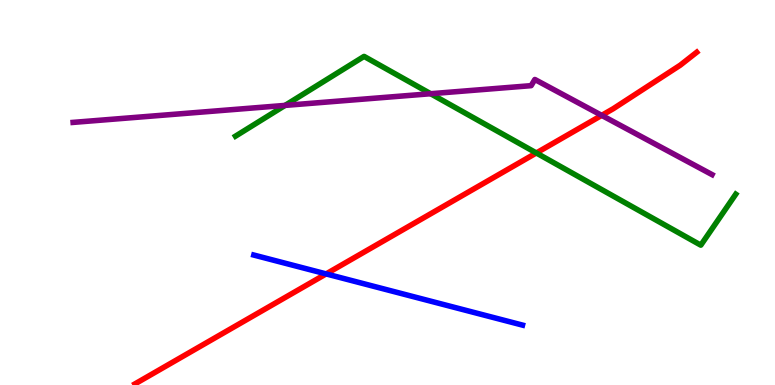[{'lines': ['blue', 'red'], 'intersections': [{'x': 4.21, 'y': 2.89}]}, {'lines': ['green', 'red'], 'intersections': [{'x': 6.92, 'y': 6.03}]}, {'lines': ['purple', 'red'], 'intersections': [{'x': 7.76, 'y': 7.0}]}, {'lines': ['blue', 'green'], 'intersections': []}, {'lines': ['blue', 'purple'], 'intersections': []}, {'lines': ['green', 'purple'], 'intersections': [{'x': 3.68, 'y': 7.26}, {'x': 5.56, 'y': 7.57}]}]